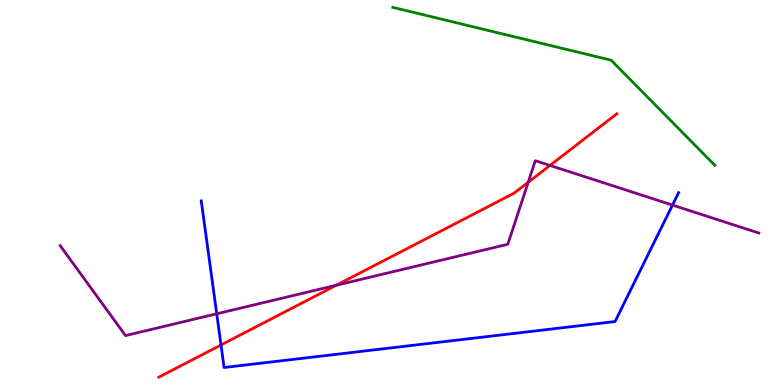[{'lines': ['blue', 'red'], 'intersections': [{'x': 2.85, 'y': 1.04}]}, {'lines': ['green', 'red'], 'intersections': []}, {'lines': ['purple', 'red'], 'intersections': [{'x': 4.34, 'y': 2.59}, {'x': 6.82, 'y': 5.27}, {'x': 7.1, 'y': 5.7}]}, {'lines': ['blue', 'green'], 'intersections': []}, {'lines': ['blue', 'purple'], 'intersections': [{'x': 2.8, 'y': 1.85}, {'x': 8.68, 'y': 4.67}]}, {'lines': ['green', 'purple'], 'intersections': []}]